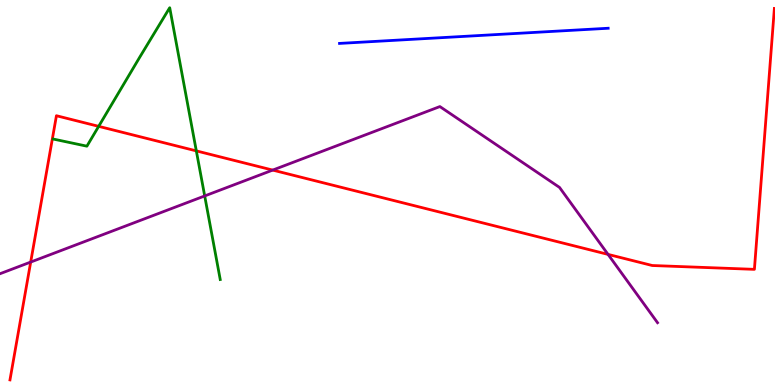[{'lines': ['blue', 'red'], 'intersections': []}, {'lines': ['green', 'red'], 'intersections': [{'x': 1.27, 'y': 6.72}, {'x': 2.53, 'y': 6.08}]}, {'lines': ['purple', 'red'], 'intersections': [{'x': 0.396, 'y': 3.19}, {'x': 3.52, 'y': 5.58}, {'x': 7.85, 'y': 3.39}]}, {'lines': ['blue', 'green'], 'intersections': []}, {'lines': ['blue', 'purple'], 'intersections': []}, {'lines': ['green', 'purple'], 'intersections': [{'x': 2.64, 'y': 4.91}]}]